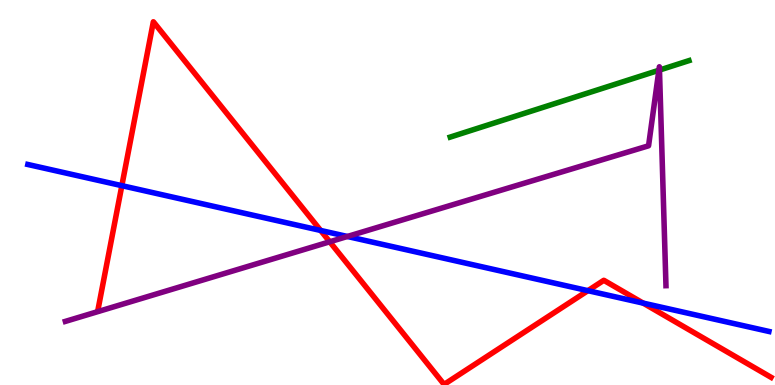[{'lines': ['blue', 'red'], 'intersections': [{'x': 1.57, 'y': 5.18}, {'x': 4.14, 'y': 4.01}, {'x': 7.59, 'y': 2.45}, {'x': 8.3, 'y': 2.13}]}, {'lines': ['green', 'red'], 'intersections': []}, {'lines': ['purple', 'red'], 'intersections': [{'x': 4.25, 'y': 3.72}]}, {'lines': ['blue', 'green'], 'intersections': []}, {'lines': ['blue', 'purple'], 'intersections': [{'x': 4.48, 'y': 3.86}]}, {'lines': ['green', 'purple'], 'intersections': [{'x': 8.5, 'y': 8.17}, {'x': 8.51, 'y': 8.18}]}]